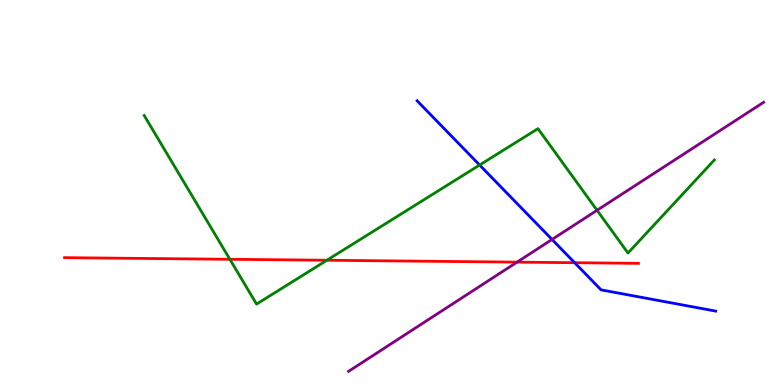[{'lines': ['blue', 'red'], 'intersections': [{'x': 7.41, 'y': 3.18}]}, {'lines': ['green', 'red'], 'intersections': [{'x': 2.97, 'y': 3.27}, {'x': 4.22, 'y': 3.24}]}, {'lines': ['purple', 'red'], 'intersections': [{'x': 6.67, 'y': 3.19}]}, {'lines': ['blue', 'green'], 'intersections': [{'x': 6.19, 'y': 5.71}]}, {'lines': ['blue', 'purple'], 'intersections': [{'x': 7.12, 'y': 3.78}]}, {'lines': ['green', 'purple'], 'intersections': [{'x': 7.7, 'y': 4.54}]}]